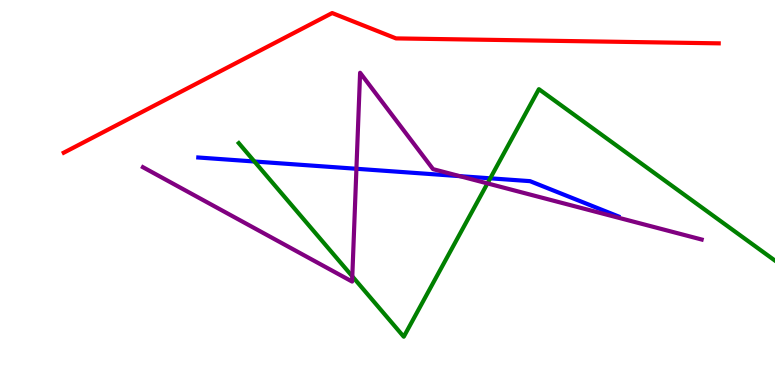[{'lines': ['blue', 'red'], 'intersections': []}, {'lines': ['green', 'red'], 'intersections': []}, {'lines': ['purple', 'red'], 'intersections': []}, {'lines': ['blue', 'green'], 'intersections': [{'x': 3.28, 'y': 5.81}, {'x': 6.33, 'y': 5.37}]}, {'lines': ['blue', 'purple'], 'intersections': [{'x': 4.6, 'y': 5.62}, {'x': 5.93, 'y': 5.43}]}, {'lines': ['green', 'purple'], 'intersections': [{'x': 4.55, 'y': 2.82}, {'x': 6.29, 'y': 5.24}]}]